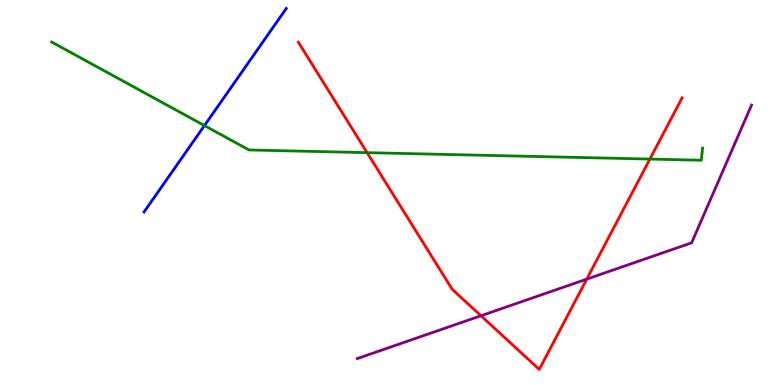[{'lines': ['blue', 'red'], 'intersections': []}, {'lines': ['green', 'red'], 'intersections': [{'x': 4.74, 'y': 6.04}, {'x': 8.39, 'y': 5.87}]}, {'lines': ['purple', 'red'], 'intersections': [{'x': 6.21, 'y': 1.8}, {'x': 7.57, 'y': 2.75}]}, {'lines': ['blue', 'green'], 'intersections': [{'x': 2.64, 'y': 6.74}]}, {'lines': ['blue', 'purple'], 'intersections': []}, {'lines': ['green', 'purple'], 'intersections': []}]